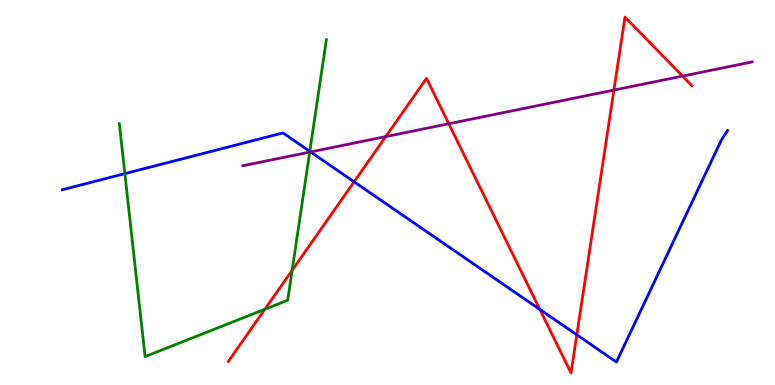[{'lines': ['blue', 'red'], 'intersections': [{'x': 4.57, 'y': 5.28}, {'x': 6.97, 'y': 1.96}, {'x': 7.44, 'y': 1.3}]}, {'lines': ['green', 'red'], 'intersections': [{'x': 3.42, 'y': 1.97}, {'x': 3.77, 'y': 2.98}]}, {'lines': ['purple', 'red'], 'intersections': [{'x': 4.98, 'y': 6.45}, {'x': 5.79, 'y': 6.79}, {'x': 7.92, 'y': 7.66}, {'x': 8.81, 'y': 8.02}]}, {'lines': ['blue', 'green'], 'intersections': [{'x': 1.61, 'y': 5.49}, {'x': 4.0, 'y': 6.07}]}, {'lines': ['blue', 'purple'], 'intersections': [{'x': 4.01, 'y': 6.05}]}, {'lines': ['green', 'purple'], 'intersections': [{'x': 4.0, 'y': 6.05}]}]